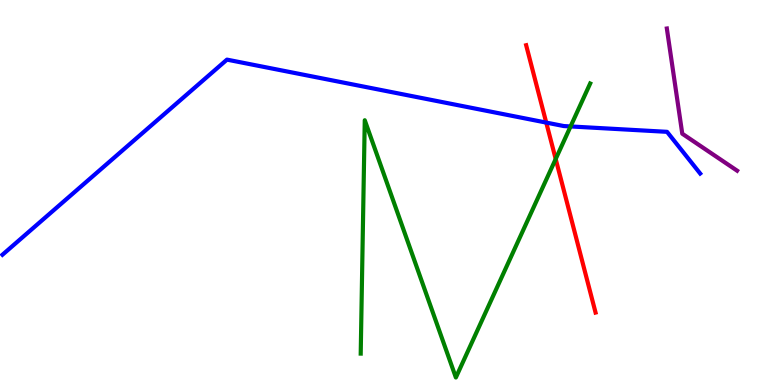[{'lines': ['blue', 'red'], 'intersections': [{'x': 7.05, 'y': 6.82}]}, {'lines': ['green', 'red'], 'intersections': [{'x': 7.17, 'y': 5.87}]}, {'lines': ['purple', 'red'], 'intersections': []}, {'lines': ['blue', 'green'], 'intersections': [{'x': 7.36, 'y': 6.72}]}, {'lines': ['blue', 'purple'], 'intersections': []}, {'lines': ['green', 'purple'], 'intersections': []}]